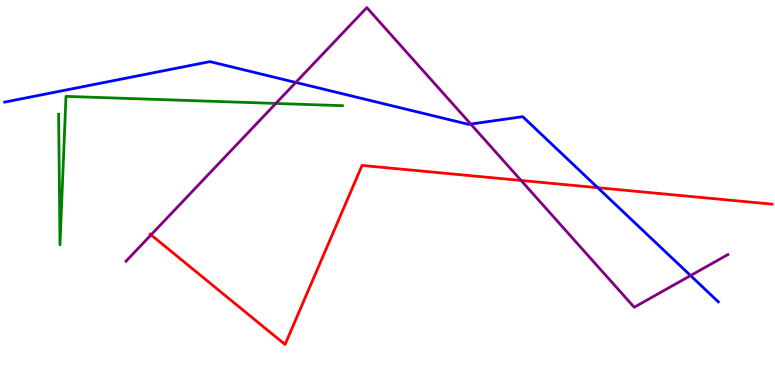[{'lines': ['blue', 'red'], 'intersections': [{'x': 7.71, 'y': 5.12}]}, {'lines': ['green', 'red'], 'intersections': []}, {'lines': ['purple', 'red'], 'intersections': [{'x': 1.95, 'y': 3.9}, {'x': 6.72, 'y': 5.31}]}, {'lines': ['blue', 'green'], 'intersections': []}, {'lines': ['blue', 'purple'], 'intersections': [{'x': 3.82, 'y': 7.86}, {'x': 6.07, 'y': 6.78}, {'x': 8.91, 'y': 2.84}]}, {'lines': ['green', 'purple'], 'intersections': [{'x': 3.56, 'y': 7.31}]}]